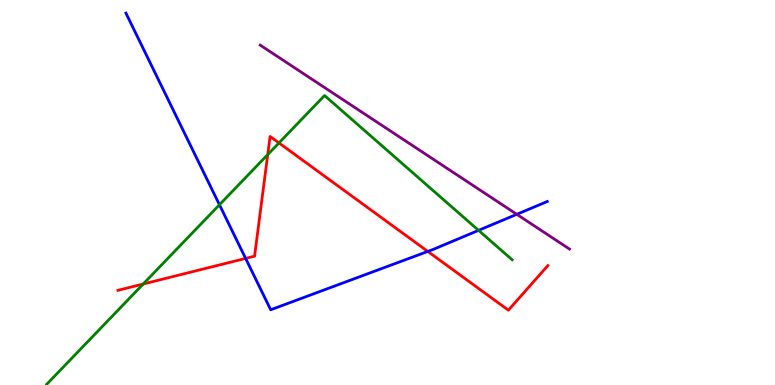[{'lines': ['blue', 'red'], 'intersections': [{'x': 3.17, 'y': 3.29}, {'x': 5.52, 'y': 3.47}]}, {'lines': ['green', 'red'], 'intersections': [{'x': 1.85, 'y': 2.62}, {'x': 3.45, 'y': 5.98}, {'x': 3.6, 'y': 6.29}]}, {'lines': ['purple', 'red'], 'intersections': []}, {'lines': ['blue', 'green'], 'intersections': [{'x': 2.83, 'y': 4.68}, {'x': 6.17, 'y': 4.02}]}, {'lines': ['blue', 'purple'], 'intersections': [{'x': 6.67, 'y': 4.43}]}, {'lines': ['green', 'purple'], 'intersections': []}]